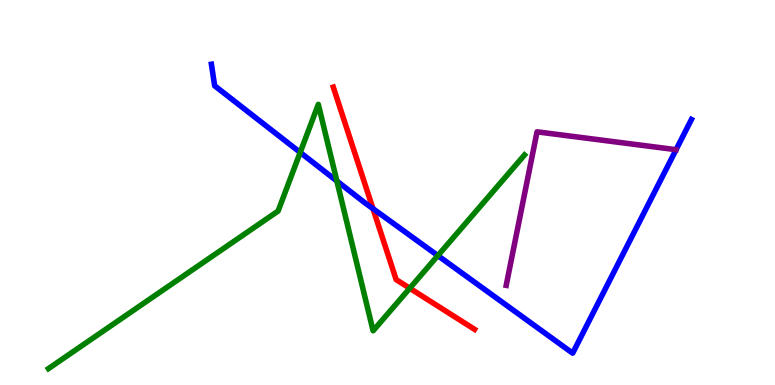[{'lines': ['blue', 'red'], 'intersections': [{'x': 4.81, 'y': 4.58}]}, {'lines': ['green', 'red'], 'intersections': [{'x': 5.29, 'y': 2.51}]}, {'lines': ['purple', 'red'], 'intersections': []}, {'lines': ['blue', 'green'], 'intersections': [{'x': 3.87, 'y': 6.04}, {'x': 4.35, 'y': 5.3}, {'x': 5.65, 'y': 3.36}]}, {'lines': ['blue', 'purple'], 'intersections': []}, {'lines': ['green', 'purple'], 'intersections': []}]